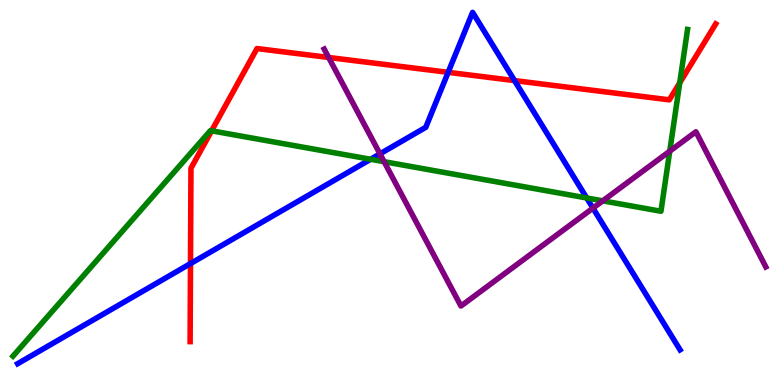[{'lines': ['blue', 'red'], 'intersections': [{'x': 2.46, 'y': 3.15}, {'x': 5.78, 'y': 8.12}, {'x': 6.64, 'y': 7.91}]}, {'lines': ['green', 'red'], 'intersections': [{'x': 2.73, 'y': 6.6}, {'x': 8.77, 'y': 7.85}]}, {'lines': ['purple', 'red'], 'intersections': [{'x': 4.24, 'y': 8.51}]}, {'lines': ['blue', 'green'], 'intersections': [{'x': 4.78, 'y': 5.86}, {'x': 7.57, 'y': 4.86}]}, {'lines': ['blue', 'purple'], 'intersections': [{'x': 4.9, 'y': 6.0}, {'x': 7.65, 'y': 4.59}]}, {'lines': ['green', 'purple'], 'intersections': [{'x': 4.96, 'y': 5.8}, {'x': 7.78, 'y': 4.78}, {'x': 8.64, 'y': 6.07}]}]